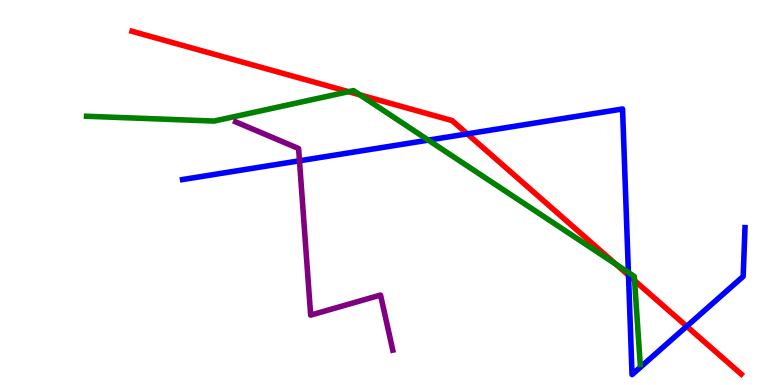[{'lines': ['blue', 'red'], 'intersections': [{'x': 6.03, 'y': 6.52}, {'x': 8.11, 'y': 2.85}, {'x': 8.86, 'y': 1.52}]}, {'lines': ['green', 'red'], 'intersections': [{'x': 4.5, 'y': 7.62}, {'x': 4.64, 'y': 7.54}, {'x': 7.95, 'y': 3.13}, {'x': 8.19, 'y': 2.71}]}, {'lines': ['purple', 'red'], 'intersections': []}, {'lines': ['blue', 'green'], 'intersections': [{'x': 5.53, 'y': 6.36}, {'x': 8.11, 'y': 2.92}]}, {'lines': ['blue', 'purple'], 'intersections': [{'x': 3.86, 'y': 5.82}]}, {'lines': ['green', 'purple'], 'intersections': []}]